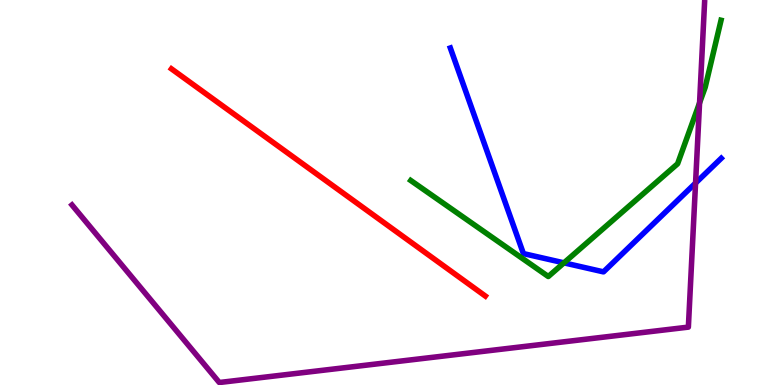[{'lines': ['blue', 'red'], 'intersections': []}, {'lines': ['green', 'red'], 'intersections': []}, {'lines': ['purple', 'red'], 'intersections': []}, {'lines': ['blue', 'green'], 'intersections': [{'x': 7.28, 'y': 3.17}]}, {'lines': ['blue', 'purple'], 'intersections': [{'x': 8.97, 'y': 5.24}]}, {'lines': ['green', 'purple'], 'intersections': [{'x': 9.03, 'y': 7.33}]}]